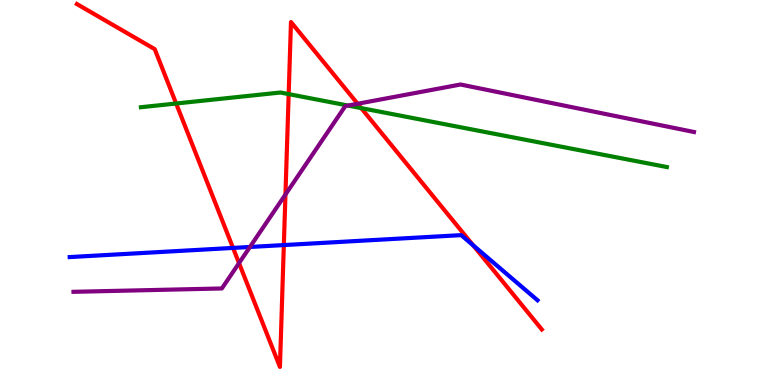[{'lines': ['blue', 'red'], 'intersections': [{'x': 3.01, 'y': 3.56}, {'x': 3.66, 'y': 3.63}, {'x': 6.1, 'y': 3.63}]}, {'lines': ['green', 'red'], 'intersections': [{'x': 2.27, 'y': 7.31}, {'x': 3.72, 'y': 7.56}, {'x': 4.66, 'y': 7.19}]}, {'lines': ['purple', 'red'], 'intersections': [{'x': 3.08, 'y': 3.17}, {'x': 3.68, 'y': 4.95}, {'x': 4.61, 'y': 7.3}]}, {'lines': ['blue', 'green'], 'intersections': []}, {'lines': ['blue', 'purple'], 'intersections': [{'x': 3.23, 'y': 3.59}]}, {'lines': ['green', 'purple'], 'intersections': [{'x': 4.49, 'y': 7.26}]}]